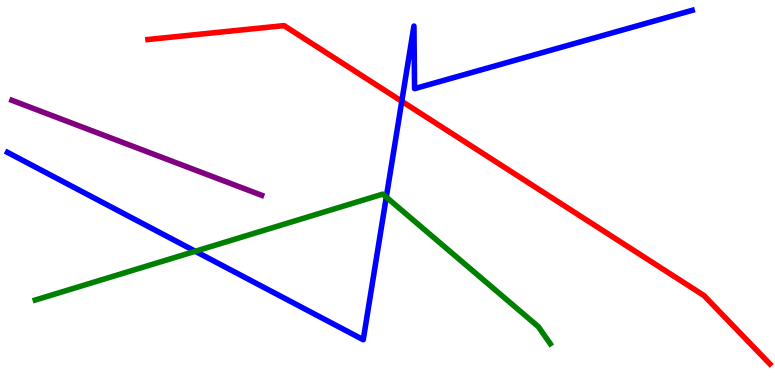[{'lines': ['blue', 'red'], 'intersections': [{'x': 5.18, 'y': 7.37}]}, {'lines': ['green', 'red'], 'intersections': []}, {'lines': ['purple', 'red'], 'intersections': []}, {'lines': ['blue', 'green'], 'intersections': [{'x': 2.52, 'y': 3.47}, {'x': 4.98, 'y': 4.88}]}, {'lines': ['blue', 'purple'], 'intersections': []}, {'lines': ['green', 'purple'], 'intersections': []}]